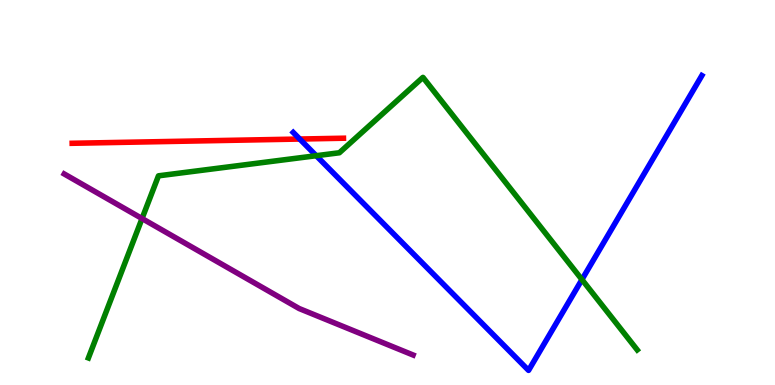[{'lines': ['blue', 'red'], 'intersections': [{'x': 3.87, 'y': 6.39}]}, {'lines': ['green', 'red'], 'intersections': []}, {'lines': ['purple', 'red'], 'intersections': []}, {'lines': ['blue', 'green'], 'intersections': [{'x': 4.08, 'y': 5.96}, {'x': 7.51, 'y': 2.74}]}, {'lines': ['blue', 'purple'], 'intersections': []}, {'lines': ['green', 'purple'], 'intersections': [{'x': 1.83, 'y': 4.32}]}]